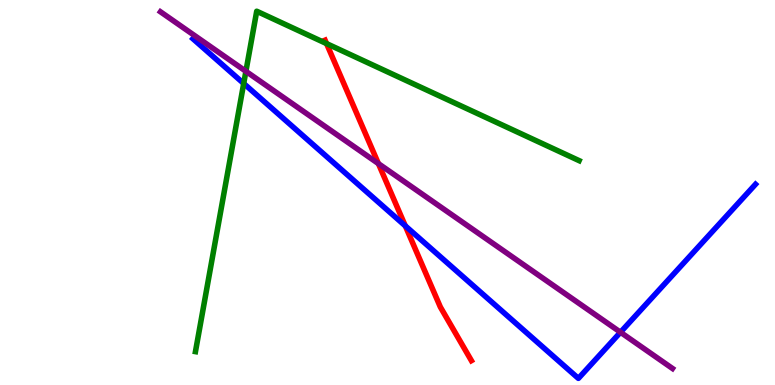[{'lines': ['blue', 'red'], 'intersections': [{'x': 5.23, 'y': 4.13}]}, {'lines': ['green', 'red'], 'intersections': [{'x': 4.21, 'y': 8.87}]}, {'lines': ['purple', 'red'], 'intersections': [{'x': 4.88, 'y': 5.75}]}, {'lines': ['blue', 'green'], 'intersections': [{'x': 3.14, 'y': 7.83}]}, {'lines': ['blue', 'purple'], 'intersections': [{'x': 8.01, 'y': 1.37}]}, {'lines': ['green', 'purple'], 'intersections': [{'x': 3.17, 'y': 8.15}]}]